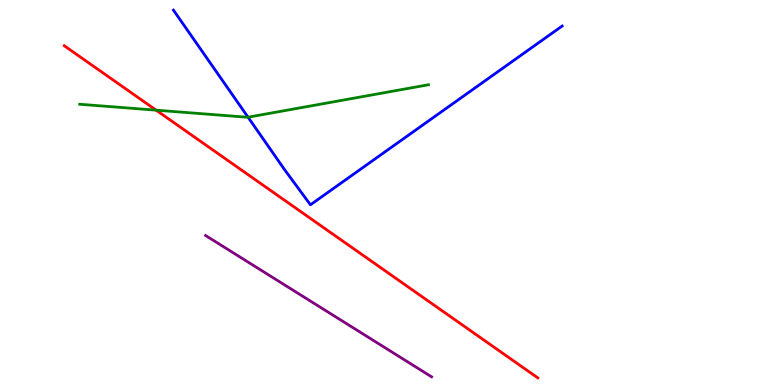[{'lines': ['blue', 'red'], 'intersections': []}, {'lines': ['green', 'red'], 'intersections': [{'x': 2.01, 'y': 7.14}]}, {'lines': ['purple', 'red'], 'intersections': []}, {'lines': ['blue', 'green'], 'intersections': [{'x': 3.2, 'y': 6.96}]}, {'lines': ['blue', 'purple'], 'intersections': []}, {'lines': ['green', 'purple'], 'intersections': []}]